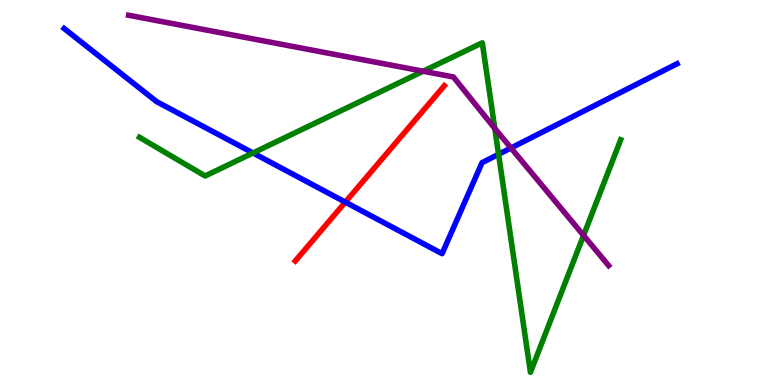[{'lines': ['blue', 'red'], 'intersections': [{'x': 4.46, 'y': 4.75}]}, {'lines': ['green', 'red'], 'intersections': []}, {'lines': ['purple', 'red'], 'intersections': []}, {'lines': ['blue', 'green'], 'intersections': [{'x': 3.26, 'y': 6.03}, {'x': 6.43, 'y': 5.99}]}, {'lines': ['blue', 'purple'], 'intersections': [{'x': 6.59, 'y': 6.16}]}, {'lines': ['green', 'purple'], 'intersections': [{'x': 5.46, 'y': 8.15}, {'x': 6.38, 'y': 6.66}, {'x': 7.53, 'y': 3.89}]}]